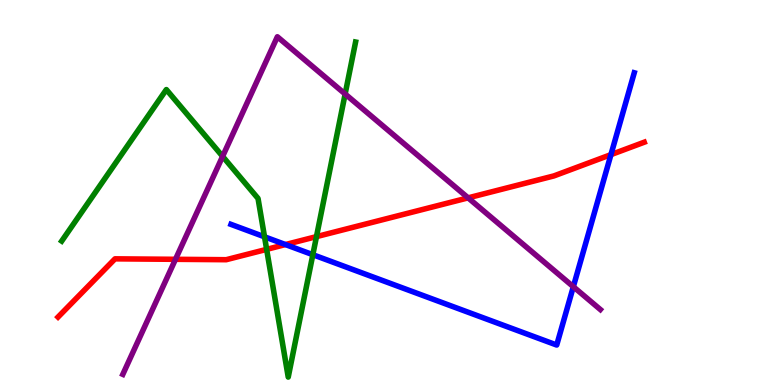[{'lines': ['blue', 'red'], 'intersections': [{'x': 3.68, 'y': 3.65}, {'x': 7.88, 'y': 5.98}]}, {'lines': ['green', 'red'], 'intersections': [{'x': 3.44, 'y': 3.52}, {'x': 4.08, 'y': 3.85}]}, {'lines': ['purple', 'red'], 'intersections': [{'x': 2.26, 'y': 3.26}, {'x': 6.04, 'y': 4.86}]}, {'lines': ['blue', 'green'], 'intersections': [{'x': 3.41, 'y': 3.85}, {'x': 4.04, 'y': 3.38}]}, {'lines': ['blue', 'purple'], 'intersections': [{'x': 7.4, 'y': 2.55}]}, {'lines': ['green', 'purple'], 'intersections': [{'x': 2.87, 'y': 5.94}, {'x': 4.45, 'y': 7.56}]}]